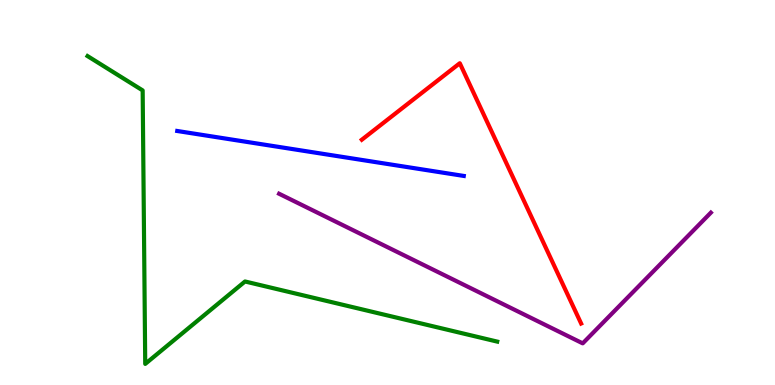[{'lines': ['blue', 'red'], 'intersections': []}, {'lines': ['green', 'red'], 'intersections': []}, {'lines': ['purple', 'red'], 'intersections': []}, {'lines': ['blue', 'green'], 'intersections': []}, {'lines': ['blue', 'purple'], 'intersections': []}, {'lines': ['green', 'purple'], 'intersections': []}]